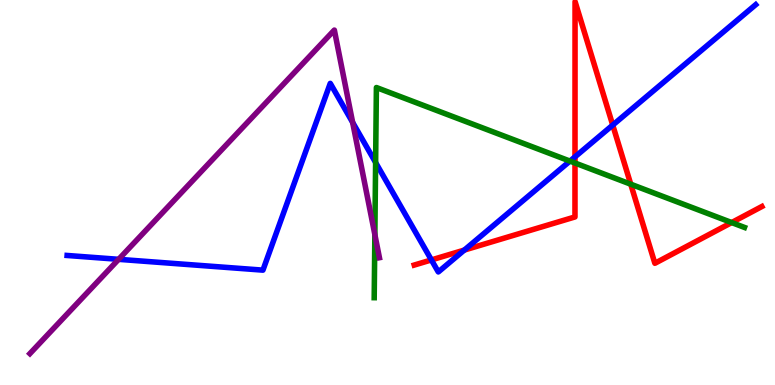[{'lines': ['blue', 'red'], 'intersections': [{'x': 5.57, 'y': 3.25}, {'x': 5.99, 'y': 3.5}, {'x': 7.42, 'y': 5.93}, {'x': 7.91, 'y': 6.75}]}, {'lines': ['green', 'red'], 'intersections': [{'x': 7.42, 'y': 5.77}, {'x': 8.14, 'y': 5.22}, {'x': 9.44, 'y': 4.22}]}, {'lines': ['purple', 'red'], 'intersections': []}, {'lines': ['blue', 'green'], 'intersections': [{'x': 4.85, 'y': 5.78}, {'x': 7.35, 'y': 5.82}]}, {'lines': ['blue', 'purple'], 'intersections': [{'x': 1.53, 'y': 3.26}, {'x': 4.55, 'y': 6.82}]}, {'lines': ['green', 'purple'], 'intersections': [{'x': 4.84, 'y': 3.91}]}]